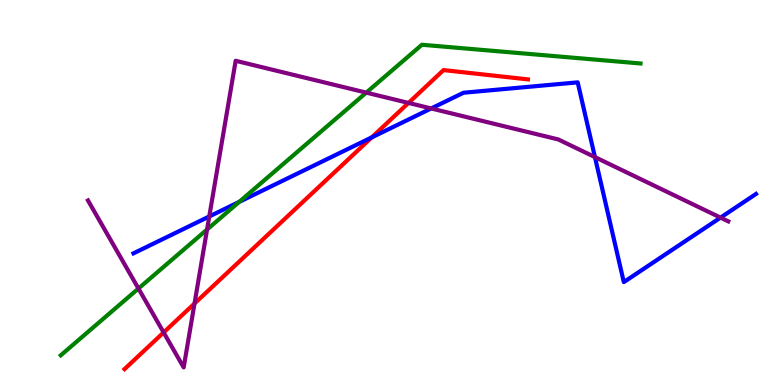[{'lines': ['blue', 'red'], 'intersections': [{'x': 4.8, 'y': 6.43}]}, {'lines': ['green', 'red'], 'intersections': []}, {'lines': ['purple', 'red'], 'intersections': [{'x': 2.11, 'y': 1.37}, {'x': 2.51, 'y': 2.12}, {'x': 5.27, 'y': 7.33}]}, {'lines': ['blue', 'green'], 'intersections': [{'x': 3.09, 'y': 4.76}]}, {'lines': ['blue', 'purple'], 'intersections': [{'x': 2.7, 'y': 4.38}, {'x': 5.56, 'y': 7.18}, {'x': 7.68, 'y': 5.92}, {'x': 9.3, 'y': 4.35}]}, {'lines': ['green', 'purple'], 'intersections': [{'x': 1.79, 'y': 2.51}, {'x': 2.67, 'y': 4.04}, {'x': 4.73, 'y': 7.59}]}]